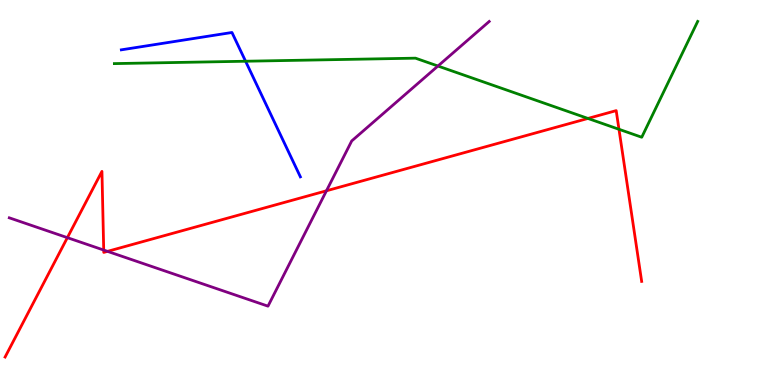[{'lines': ['blue', 'red'], 'intersections': []}, {'lines': ['green', 'red'], 'intersections': [{'x': 7.59, 'y': 6.92}, {'x': 7.99, 'y': 6.64}]}, {'lines': ['purple', 'red'], 'intersections': [{'x': 0.869, 'y': 3.83}, {'x': 1.34, 'y': 3.5}, {'x': 1.39, 'y': 3.47}, {'x': 4.21, 'y': 5.04}]}, {'lines': ['blue', 'green'], 'intersections': [{'x': 3.17, 'y': 8.41}]}, {'lines': ['blue', 'purple'], 'intersections': []}, {'lines': ['green', 'purple'], 'intersections': [{'x': 5.65, 'y': 8.29}]}]